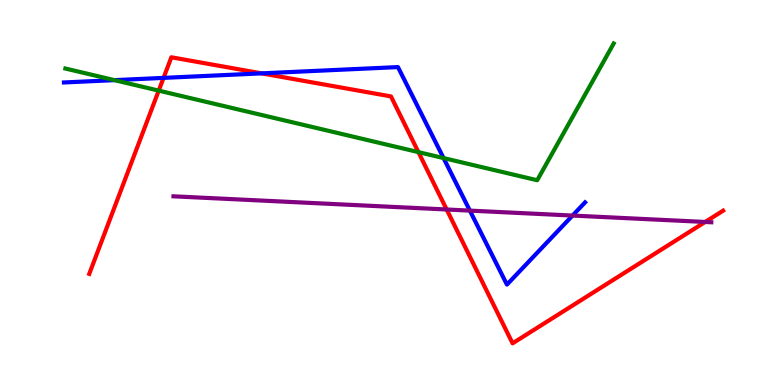[{'lines': ['blue', 'red'], 'intersections': [{'x': 2.11, 'y': 7.98}, {'x': 3.38, 'y': 8.09}]}, {'lines': ['green', 'red'], 'intersections': [{'x': 2.05, 'y': 7.65}, {'x': 5.4, 'y': 6.05}]}, {'lines': ['purple', 'red'], 'intersections': [{'x': 5.76, 'y': 4.56}, {'x': 9.1, 'y': 4.23}]}, {'lines': ['blue', 'green'], 'intersections': [{'x': 1.48, 'y': 7.92}, {'x': 5.72, 'y': 5.89}]}, {'lines': ['blue', 'purple'], 'intersections': [{'x': 6.06, 'y': 4.53}, {'x': 7.39, 'y': 4.4}]}, {'lines': ['green', 'purple'], 'intersections': []}]